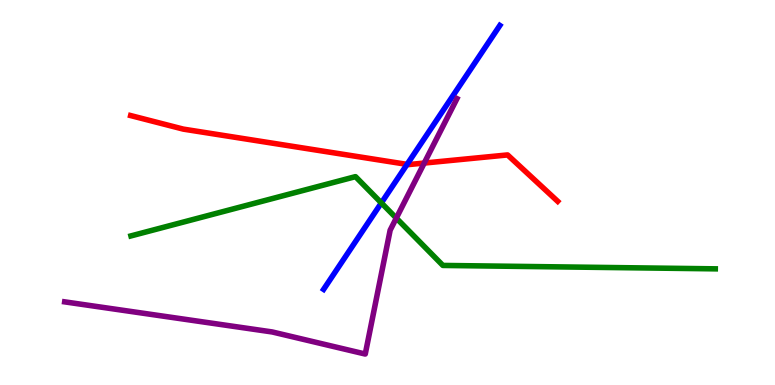[{'lines': ['blue', 'red'], 'intersections': [{'x': 5.25, 'y': 5.73}]}, {'lines': ['green', 'red'], 'intersections': []}, {'lines': ['purple', 'red'], 'intersections': [{'x': 5.47, 'y': 5.76}]}, {'lines': ['blue', 'green'], 'intersections': [{'x': 4.92, 'y': 4.73}]}, {'lines': ['blue', 'purple'], 'intersections': []}, {'lines': ['green', 'purple'], 'intersections': [{'x': 5.11, 'y': 4.34}]}]